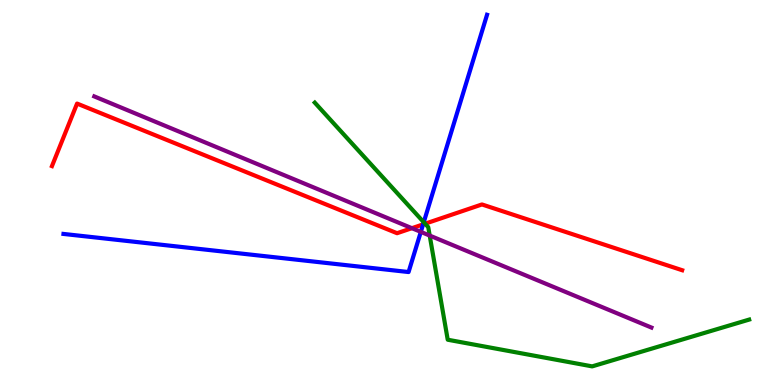[{'lines': ['blue', 'red'], 'intersections': [{'x': 5.46, 'y': 4.17}]}, {'lines': ['green', 'red'], 'intersections': [{'x': 5.49, 'y': 4.19}]}, {'lines': ['purple', 'red'], 'intersections': [{'x': 5.31, 'y': 4.07}]}, {'lines': ['blue', 'green'], 'intersections': [{'x': 5.47, 'y': 4.23}]}, {'lines': ['blue', 'purple'], 'intersections': [{'x': 5.43, 'y': 3.98}]}, {'lines': ['green', 'purple'], 'intersections': [{'x': 5.54, 'y': 3.88}]}]